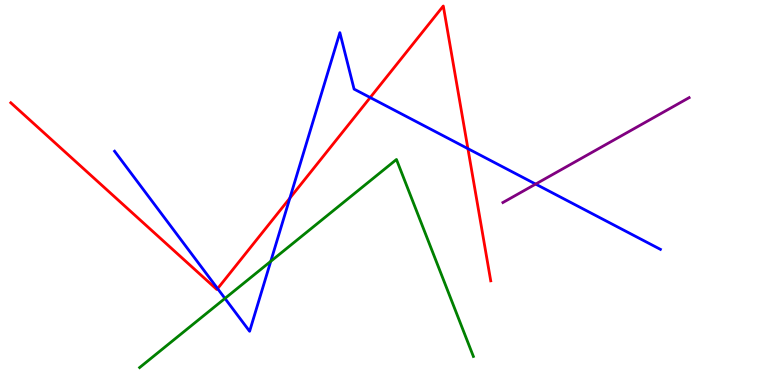[{'lines': ['blue', 'red'], 'intersections': [{'x': 2.81, 'y': 2.5}, {'x': 3.74, 'y': 4.85}, {'x': 4.78, 'y': 7.47}, {'x': 6.04, 'y': 6.14}]}, {'lines': ['green', 'red'], 'intersections': []}, {'lines': ['purple', 'red'], 'intersections': []}, {'lines': ['blue', 'green'], 'intersections': [{'x': 2.9, 'y': 2.25}, {'x': 3.49, 'y': 3.21}]}, {'lines': ['blue', 'purple'], 'intersections': [{'x': 6.91, 'y': 5.22}]}, {'lines': ['green', 'purple'], 'intersections': []}]